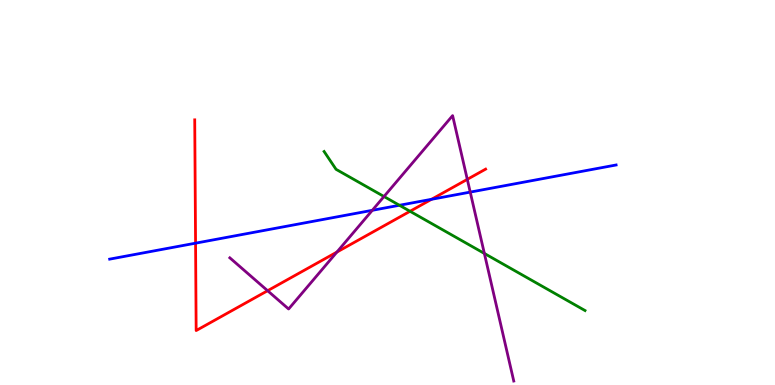[{'lines': ['blue', 'red'], 'intersections': [{'x': 2.52, 'y': 3.68}, {'x': 5.57, 'y': 4.82}]}, {'lines': ['green', 'red'], 'intersections': [{'x': 5.29, 'y': 4.51}]}, {'lines': ['purple', 'red'], 'intersections': [{'x': 3.45, 'y': 2.45}, {'x': 4.35, 'y': 3.45}, {'x': 6.03, 'y': 5.34}]}, {'lines': ['blue', 'green'], 'intersections': [{'x': 5.15, 'y': 4.67}]}, {'lines': ['blue', 'purple'], 'intersections': [{'x': 4.8, 'y': 4.54}, {'x': 6.07, 'y': 5.01}]}, {'lines': ['green', 'purple'], 'intersections': [{'x': 4.95, 'y': 4.9}, {'x': 6.25, 'y': 3.42}]}]